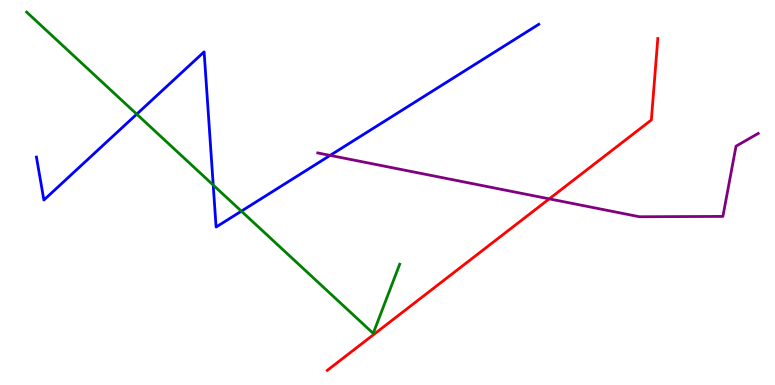[{'lines': ['blue', 'red'], 'intersections': []}, {'lines': ['green', 'red'], 'intersections': []}, {'lines': ['purple', 'red'], 'intersections': [{'x': 7.09, 'y': 4.83}]}, {'lines': ['blue', 'green'], 'intersections': [{'x': 1.76, 'y': 7.03}, {'x': 2.75, 'y': 5.19}, {'x': 3.11, 'y': 4.52}]}, {'lines': ['blue', 'purple'], 'intersections': [{'x': 4.26, 'y': 5.96}]}, {'lines': ['green', 'purple'], 'intersections': []}]